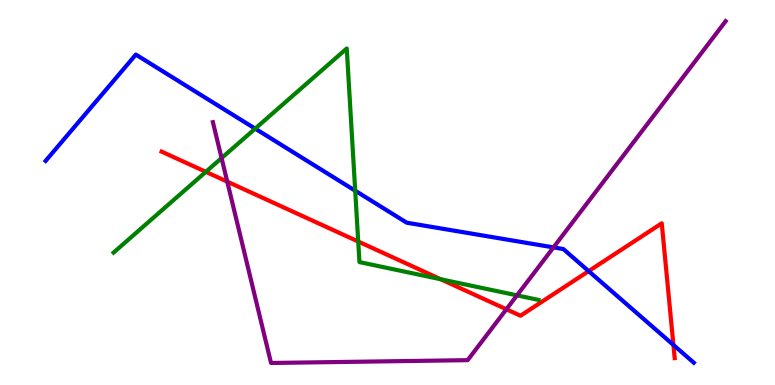[{'lines': ['blue', 'red'], 'intersections': [{'x': 7.6, 'y': 2.96}, {'x': 8.69, 'y': 1.04}]}, {'lines': ['green', 'red'], 'intersections': [{'x': 2.66, 'y': 5.54}, {'x': 4.62, 'y': 3.73}, {'x': 5.69, 'y': 2.75}]}, {'lines': ['purple', 'red'], 'intersections': [{'x': 2.93, 'y': 5.28}, {'x': 6.53, 'y': 1.97}]}, {'lines': ['blue', 'green'], 'intersections': [{'x': 3.29, 'y': 6.66}, {'x': 4.58, 'y': 5.05}]}, {'lines': ['blue', 'purple'], 'intersections': [{'x': 7.14, 'y': 3.57}]}, {'lines': ['green', 'purple'], 'intersections': [{'x': 2.86, 'y': 5.89}, {'x': 6.67, 'y': 2.33}]}]